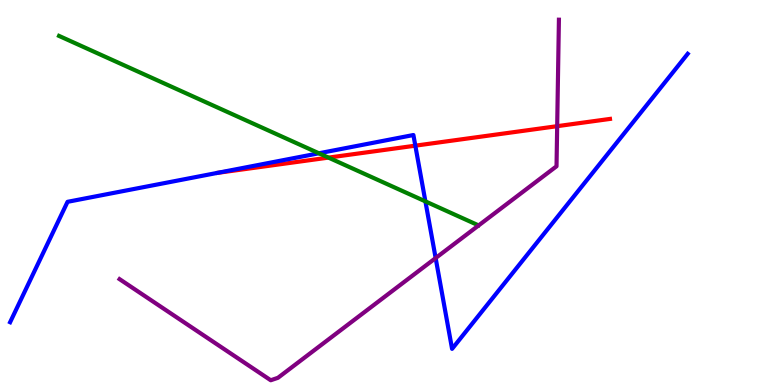[{'lines': ['blue', 'red'], 'intersections': [{'x': 5.36, 'y': 6.22}]}, {'lines': ['green', 'red'], 'intersections': [{'x': 4.24, 'y': 5.91}]}, {'lines': ['purple', 'red'], 'intersections': [{'x': 7.19, 'y': 6.72}]}, {'lines': ['blue', 'green'], 'intersections': [{'x': 4.11, 'y': 6.02}, {'x': 5.49, 'y': 4.77}]}, {'lines': ['blue', 'purple'], 'intersections': [{'x': 5.62, 'y': 3.3}]}, {'lines': ['green', 'purple'], 'intersections': []}]